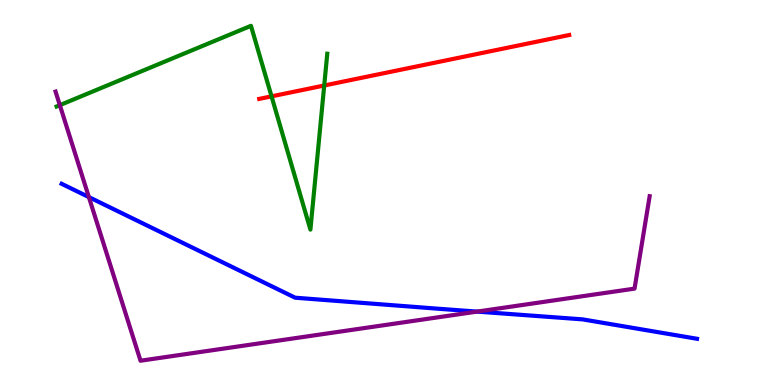[{'lines': ['blue', 'red'], 'intersections': []}, {'lines': ['green', 'red'], 'intersections': [{'x': 3.5, 'y': 7.5}, {'x': 4.18, 'y': 7.78}]}, {'lines': ['purple', 'red'], 'intersections': []}, {'lines': ['blue', 'green'], 'intersections': []}, {'lines': ['blue', 'purple'], 'intersections': [{'x': 1.15, 'y': 4.88}, {'x': 6.16, 'y': 1.91}]}, {'lines': ['green', 'purple'], 'intersections': [{'x': 0.772, 'y': 7.27}]}]